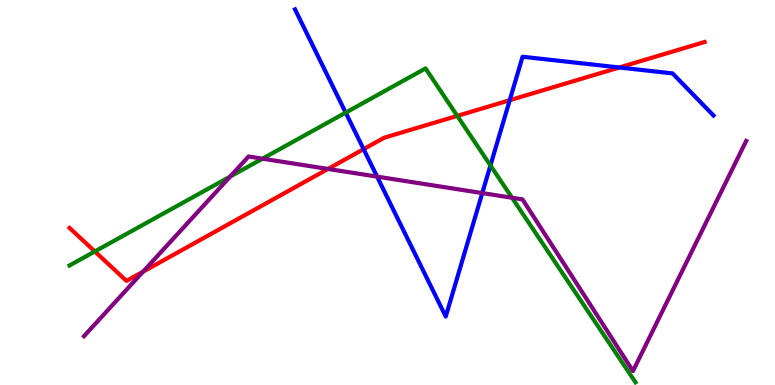[{'lines': ['blue', 'red'], 'intersections': [{'x': 4.69, 'y': 6.13}, {'x': 6.58, 'y': 7.4}, {'x': 7.99, 'y': 8.25}]}, {'lines': ['green', 'red'], 'intersections': [{'x': 1.22, 'y': 3.47}, {'x': 5.9, 'y': 6.99}]}, {'lines': ['purple', 'red'], 'intersections': [{'x': 1.85, 'y': 2.94}, {'x': 4.23, 'y': 5.61}]}, {'lines': ['blue', 'green'], 'intersections': [{'x': 4.46, 'y': 7.07}, {'x': 6.33, 'y': 5.7}]}, {'lines': ['blue', 'purple'], 'intersections': [{'x': 4.87, 'y': 5.41}, {'x': 6.22, 'y': 4.98}]}, {'lines': ['green', 'purple'], 'intersections': [{'x': 2.97, 'y': 5.41}, {'x': 3.39, 'y': 5.88}, {'x': 6.61, 'y': 4.86}]}]